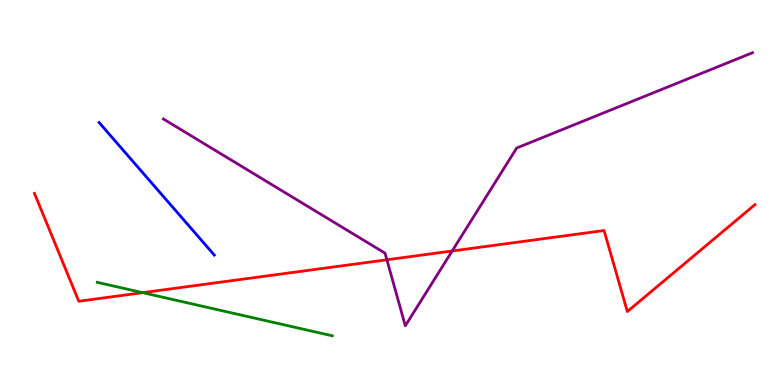[{'lines': ['blue', 'red'], 'intersections': []}, {'lines': ['green', 'red'], 'intersections': [{'x': 1.84, 'y': 2.4}]}, {'lines': ['purple', 'red'], 'intersections': [{'x': 4.99, 'y': 3.25}, {'x': 5.83, 'y': 3.48}]}, {'lines': ['blue', 'green'], 'intersections': []}, {'lines': ['blue', 'purple'], 'intersections': []}, {'lines': ['green', 'purple'], 'intersections': []}]